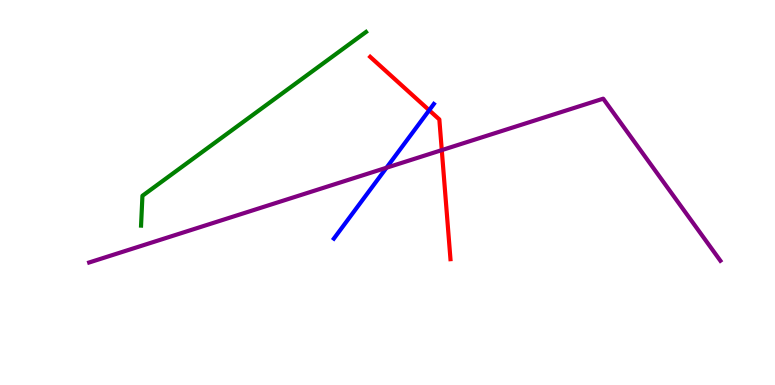[{'lines': ['blue', 'red'], 'intersections': [{'x': 5.54, 'y': 7.14}]}, {'lines': ['green', 'red'], 'intersections': []}, {'lines': ['purple', 'red'], 'intersections': [{'x': 5.7, 'y': 6.1}]}, {'lines': ['blue', 'green'], 'intersections': []}, {'lines': ['blue', 'purple'], 'intersections': [{'x': 4.99, 'y': 5.64}]}, {'lines': ['green', 'purple'], 'intersections': []}]